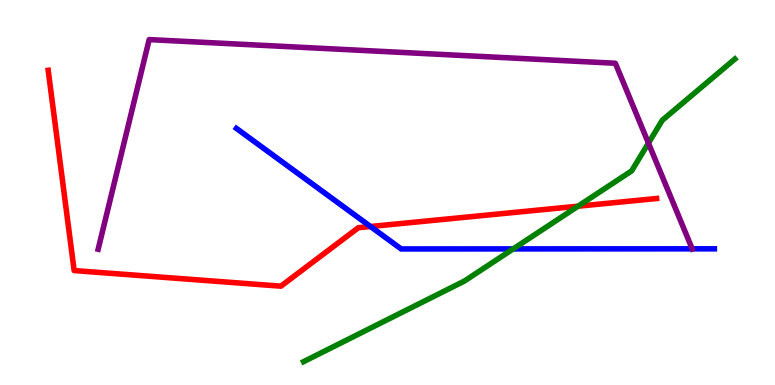[{'lines': ['blue', 'red'], 'intersections': [{'x': 4.78, 'y': 4.12}]}, {'lines': ['green', 'red'], 'intersections': [{'x': 7.46, 'y': 4.64}]}, {'lines': ['purple', 'red'], 'intersections': []}, {'lines': ['blue', 'green'], 'intersections': [{'x': 6.62, 'y': 3.54}]}, {'lines': ['blue', 'purple'], 'intersections': [{'x': 8.93, 'y': 3.54}]}, {'lines': ['green', 'purple'], 'intersections': [{'x': 8.37, 'y': 6.28}]}]